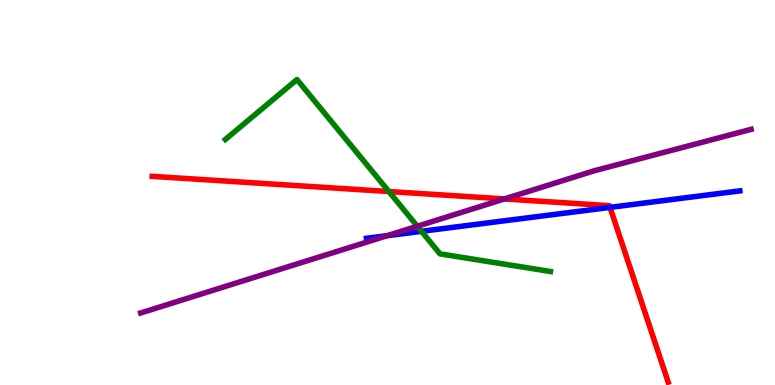[{'lines': ['blue', 'red'], 'intersections': [{'x': 7.87, 'y': 4.61}]}, {'lines': ['green', 'red'], 'intersections': [{'x': 5.02, 'y': 5.03}]}, {'lines': ['purple', 'red'], 'intersections': [{'x': 6.51, 'y': 4.83}]}, {'lines': ['blue', 'green'], 'intersections': [{'x': 5.44, 'y': 3.99}]}, {'lines': ['blue', 'purple'], 'intersections': [{'x': 5.0, 'y': 3.88}]}, {'lines': ['green', 'purple'], 'intersections': [{'x': 5.38, 'y': 4.12}]}]